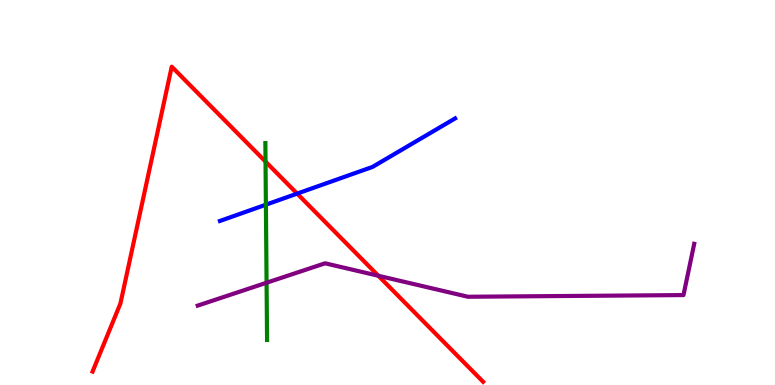[{'lines': ['blue', 'red'], 'intersections': [{'x': 3.83, 'y': 4.97}]}, {'lines': ['green', 'red'], 'intersections': [{'x': 3.43, 'y': 5.8}]}, {'lines': ['purple', 'red'], 'intersections': [{'x': 4.88, 'y': 2.84}]}, {'lines': ['blue', 'green'], 'intersections': [{'x': 3.43, 'y': 4.68}]}, {'lines': ['blue', 'purple'], 'intersections': []}, {'lines': ['green', 'purple'], 'intersections': [{'x': 3.44, 'y': 2.66}]}]